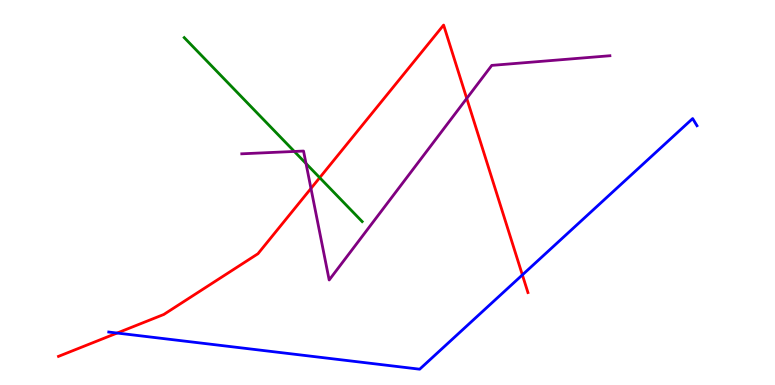[{'lines': ['blue', 'red'], 'intersections': [{'x': 1.51, 'y': 1.35}, {'x': 6.74, 'y': 2.86}]}, {'lines': ['green', 'red'], 'intersections': [{'x': 4.13, 'y': 5.39}]}, {'lines': ['purple', 'red'], 'intersections': [{'x': 4.01, 'y': 5.11}, {'x': 6.02, 'y': 7.44}]}, {'lines': ['blue', 'green'], 'intersections': []}, {'lines': ['blue', 'purple'], 'intersections': []}, {'lines': ['green', 'purple'], 'intersections': [{'x': 3.8, 'y': 6.07}, {'x': 3.95, 'y': 5.75}]}]